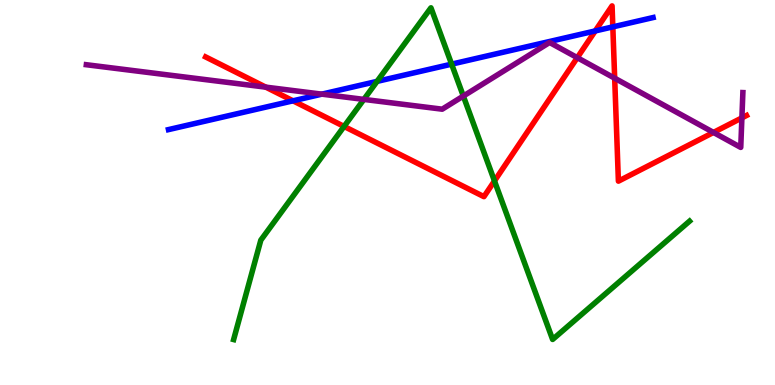[{'lines': ['blue', 'red'], 'intersections': [{'x': 3.78, 'y': 7.38}, {'x': 7.68, 'y': 9.2}, {'x': 7.91, 'y': 9.3}]}, {'lines': ['green', 'red'], 'intersections': [{'x': 4.44, 'y': 6.72}, {'x': 6.38, 'y': 5.3}]}, {'lines': ['purple', 'red'], 'intersections': [{'x': 3.43, 'y': 7.74}, {'x': 7.45, 'y': 8.5}, {'x': 7.93, 'y': 7.97}, {'x': 9.21, 'y': 6.56}, {'x': 9.57, 'y': 6.94}]}, {'lines': ['blue', 'green'], 'intersections': [{'x': 4.87, 'y': 7.89}, {'x': 5.83, 'y': 8.33}]}, {'lines': ['blue', 'purple'], 'intersections': [{'x': 4.15, 'y': 7.55}]}, {'lines': ['green', 'purple'], 'intersections': [{'x': 4.7, 'y': 7.42}, {'x': 5.98, 'y': 7.5}]}]